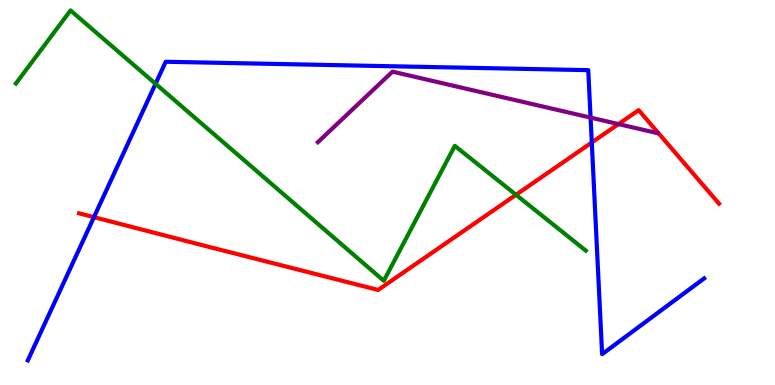[{'lines': ['blue', 'red'], 'intersections': [{'x': 1.21, 'y': 4.36}, {'x': 7.64, 'y': 6.3}]}, {'lines': ['green', 'red'], 'intersections': [{'x': 6.66, 'y': 4.94}]}, {'lines': ['purple', 'red'], 'intersections': [{'x': 7.98, 'y': 6.78}]}, {'lines': ['blue', 'green'], 'intersections': [{'x': 2.01, 'y': 7.82}]}, {'lines': ['blue', 'purple'], 'intersections': [{'x': 7.62, 'y': 6.95}]}, {'lines': ['green', 'purple'], 'intersections': []}]